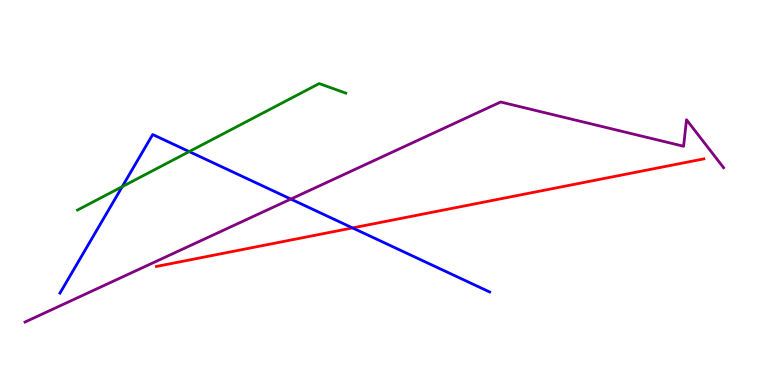[{'lines': ['blue', 'red'], 'intersections': [{'x': 4.55, 'y': 4.08}]}, {'lines': ['green', 'red'], 'intersections': []}, {'lines': ['purple', 'red'], 'intersections': []}, {'lines': ['blue', 'green'], 'intersections': [{'x': 1.58, 'y': 5.15}, {'x': 2.44, 'y': 6.06}]}, {'lines': ['blue', 'purple'], 'intersections': [{'x': 3.75, 'y': 4.83}]}, {'lines': ['green', 'purple'], 'intersections': []}]